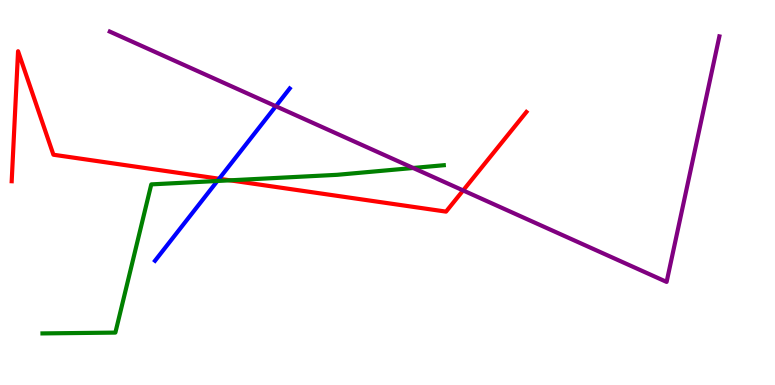[{'lines': ['blue', 'red'], 'intersections': [{'x': 2.83, 'y': 5.36}]}, {'lines': ['green', 'red'], 'intersections': [{'x': 2.97, 'y': 5.32}]}, {'lines': ['purple', 'red'], 'intersections': [{'x': 5.98, 'y': 5.05}]}, {'lines': ['blue', 'green'], 'intersections': [{'x': 2.81, 'y': 5.3}]}, {'lines': ['blue', 'purple'], 'intersections': [{'x': 3.56, 'y': 7.24}]}, {'lines': ['green', 'purple'], 'intersections': [{'x': 5.33, 'y': 5.64}]}]